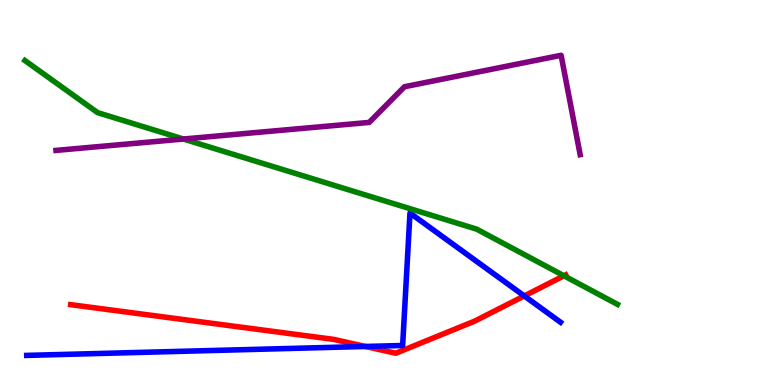[{'lines': ['blue', 'red'], 'intersections': [{'x': 4.72, 'y': 1.0}, {'x': 6.76, 'y': 2.31}]}, {'lines': ['green', 'red'], 'intersections': [{'x': 7.28, 'y': 2.84}]}, {'lines': ['purple', 'red'], 'intersections': []}, {'lines': ['blue', 'green'], 'intersections': []}, {'lines': ['blue', 'purple'], 'intersections': []}, {'lines': ['green', 'purple'], 'intersections': [{'x': 2.37, 'y': 6.39}]}]